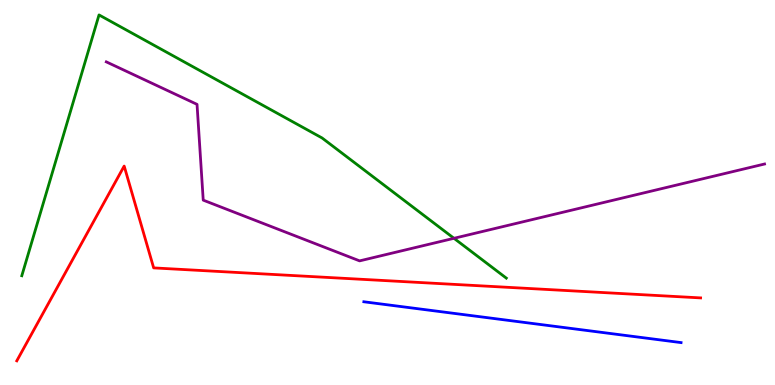[{'lines': ['blue', 'red'], 'intersections': []}, {'lines': ['green', 'red'], 'intersections': []}, {'lines': ['purple', 'red'], 'intersections': []}, {'lines': ['blue', 'green'], 'intersections': []}, {'lines': ['blue', 'purple'], 'intersections': []}, {'lines': ['green', 'purple'], 'intersections': [{'x': 5.86, 'y': 3.81}]}]